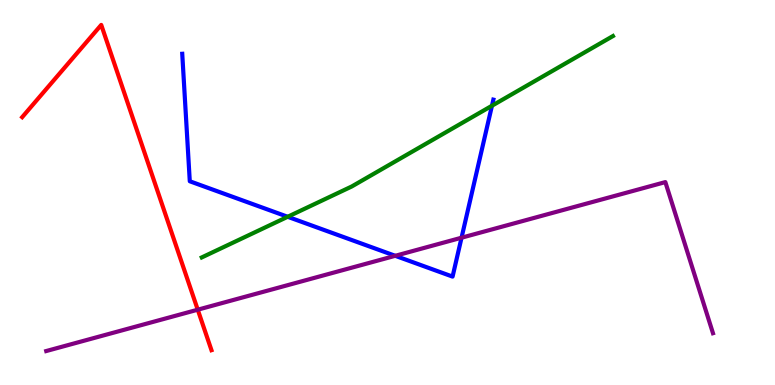[{'lines': ['blue', 'red'], 'intersections': []}, {'lines': ['green', 'red'], 'intersections': []}, {'lines': ['purple', 'red'], 'intersections': [{'x': 2.55, 'y': 1.96}]}, {'lines': ['blue', 'green'], 'intersections': [{'x': 3.71, 'y': 4.37}, {'x': 6.35, 'y': 7.25}]}, {'lines': ['blue', 'purple'], 'intersections': [{'x': 5.1, 'y': 3.36}, {'x': 5.96, 'y': 3.83}]}, {'lines': ['green', 'purple'], 'intersections': []}]